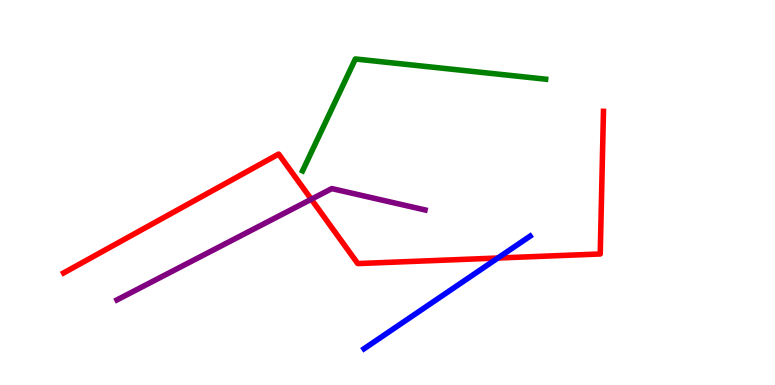[{'lines': ['blue', 'red'], 'intersections': [{'x': 6.42, 'y': 3.3}]}, {'lines': ['green', 'red'], 'intersections': []}, {'lines': ['purple', 'red'], 'intersections': [{'x': 4.02, 'y': 4.82}]}, {'lines': ['blue', 'green'], 'intersections': []}, {'lines': ['blue', 'purple'], 'intersections': []}, {'lines': ['green', 'purple'], 'intersections': []}]